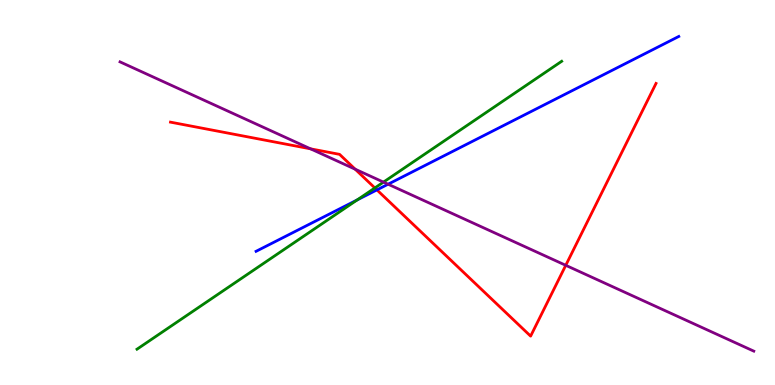[{'lines': ['blue', 'red'], 'intersections': [{'x': 4.86, 'y': 5.07}]}, {'lines': ['green', 'red'], 'intersections': [{'x': 4.84, 'y': 5.12}]}, {'lines': ['purple', 'red'], 'intersections': [{'x': 4.01, 'y': 6.13}, {'x': 4.58, 'y': 5.61}, {'x': 7.3, 'y': 3.11}]}, {'lines': ['blue', 'green'], 'intersections': [{'x': 4.61, 'y': 4.81}]}, {'lines': ['blue', 'purple'], 'intersections': [{'x': 5.01, 'y': 5.22}]}, {'lines': ['green', 'purple'], 'intersections': [{'x': 4.95, 'y': 5.27}]}]